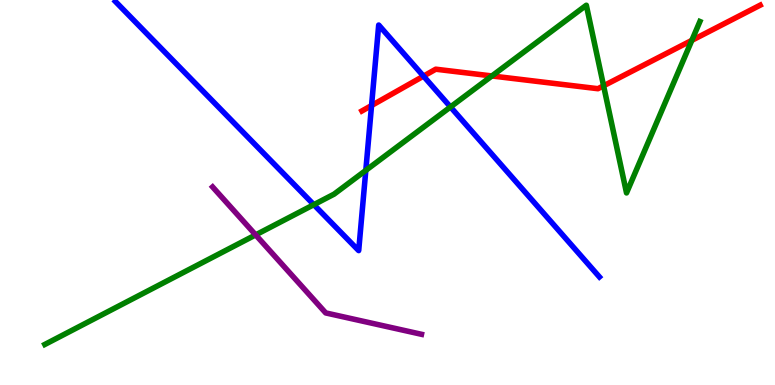[{'lines': ['blue', 'red'], 'intersections': [{'x': 4.79, 'y': 7.26}, {'x': 5.46, 'y': 8.02}]}, {'lines': ['green', 'red'], 'intersections': [{'x': 6.35, 'y': 8.03}, {'x': 7.79, 'y': 7.77}, {'x': 8.93, 'y': 8.95}]}, {'lines': ['purple', 'red'], 'intersections': []}, {'lines': ['blue', 'green'], 'intersections': [{'x': 4.05, 'y': 4.68}, {'x': 4.72, 'y': 5.57}, {'x': 5.81, 'y': 7.22}]}, {'lines': ['blue', 'purple'], 'intersections': []}, {'lines': ['green', 'purple'], 'intersections': [{'x': 3.3, 'y': 3.9}]}]